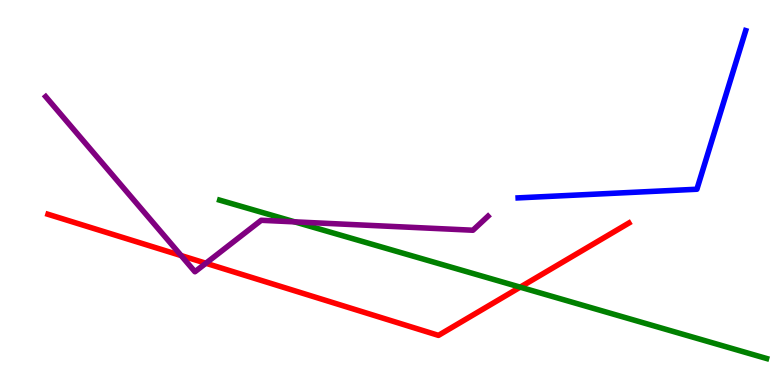[{'lines': ['blue', 'red'], 'intersections': []}, {'lines': ['green', 'red'], 'intersections': [{'x': 6.71, 'y': 2.54}]}, {'lines': ['purple', 'red'], 'intersections': [{'x': 2.34, 'y': 3.36}, {'x': 2.66, 'y': 3.16}]}, {'lines': ['blue', 'green'], 'intersections': []}, {'lines': ['blue', 'purple'], 'intersections': []}, {'lines': ['green', 'purple'], 'intersections': [{'x': 3.8, 'y': 4.24}]}]